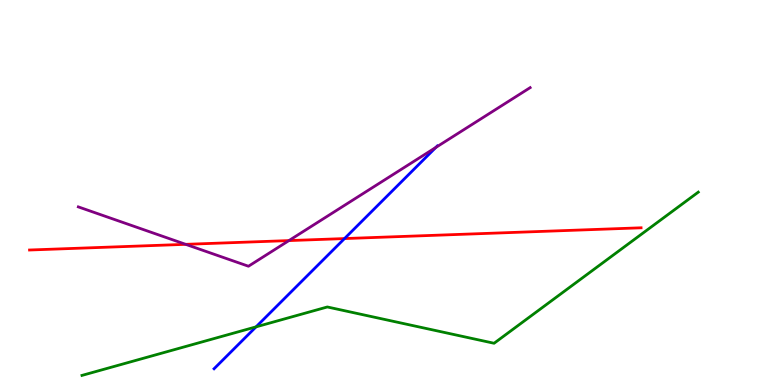[{'lines': ['blue', 'red'], 'intersections': [{'x': 4.45, 'y': 3.8}]}, {'lines': ['green', 'red'], 'intersections': []}, {'lines': ['purple', 'red'], 'intersections': [{'x': 2.4, 'y': 3.65}, {'x': 3.73, 'y': 3.75}]}, {'lines': ['blue', 'green'], 'intersections': [{'x': 3.3, 'y': 1.51}]}, {'lines': ['blue', 'purple'], 'intersections': [{'x': 5.62, 'y': 6.17}]}, {'lines': ['green', 'purple'], 'intersections': []}]